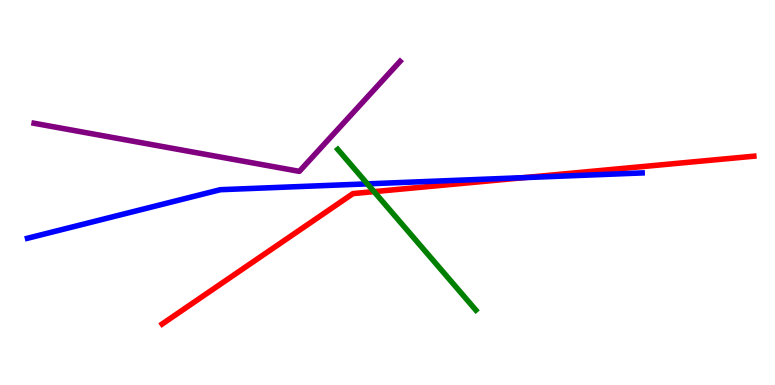[{'lines': ['blue', 'red'], 'intersections': [{'x': 6.76, 'y': 5.39}]}, {'lines': ['green', 'red'], 'intersections': [{'x': 4.83, 'y': 5.02}]}, {'lines': ['purple', 'red'], 'intersections': []}, {'lines': ['blue', 'green'], 'intersections': [{'x': 4.74, 'y': 5.22}]}, {'lines': ['blue', 'purple'], 'intersections': []}, {'lines': ['green', 'purple'], 'intersections': []}]